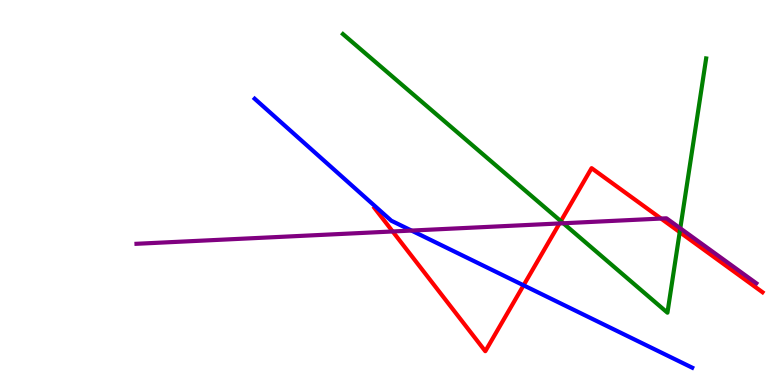[{'lines': ['blue', 'red'], 'intersections': [{'x': 6.76, 'y': 2.59}]}, {'lines': ['green', 'red'], 'intersections': [{'x': 7.24, 'y': 4.26}, {'x': 8.77, 'y': 3.97}]}, {'lines': ['purple', 'red'], 'intersections': [{'x': 5.07, 'y': 3.99}, {'x': 7.22, 'y': 4.2}, {'x': 8.53, 'y': 4.32}]}, {'lines': ['blue', 'green'], 'intersections': []}, {'lines': ['blue', 'purple'], 'intersections': [{'x': 5.31, 'y': 4.01}]}, {'lines': ['green', 'purple'], 'intersections': [{'x': 7.27, 'y': 4.2}, {'x': 8.78, 'y': 4.07}]}]